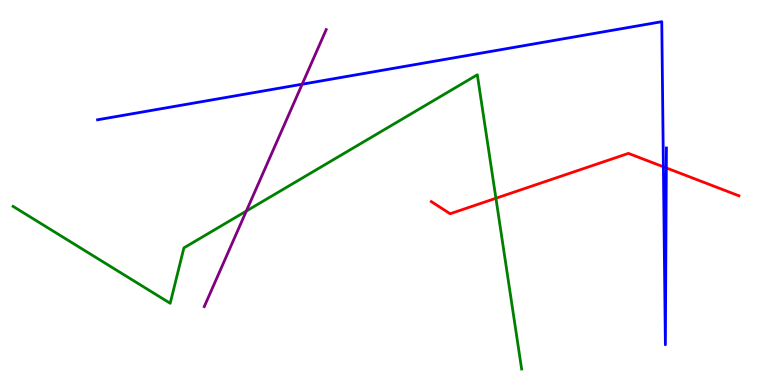[{'lines': ['blue', 'red'], 'intersections': [{'x': 8.56, 'y': 5.67}, {'x': 8.6, 'y': 5.64}]}, {'lines': ['green', 'red'], 'intersections': [{'x': 6.4, 'y': 4.85}]}, {'lines': ['purple', 'red'], 'intersections': []}, {'lines': ['blue', 'green'], 'intersections': []}, {'lines': ['blue', 'purple'], 'intersections': [{'x': 3.9, 'y': 7.81}]}, {'lines': ['green', 'purple'], 'intersections': [{'x': 3.18, 'y': 4.52}]}]